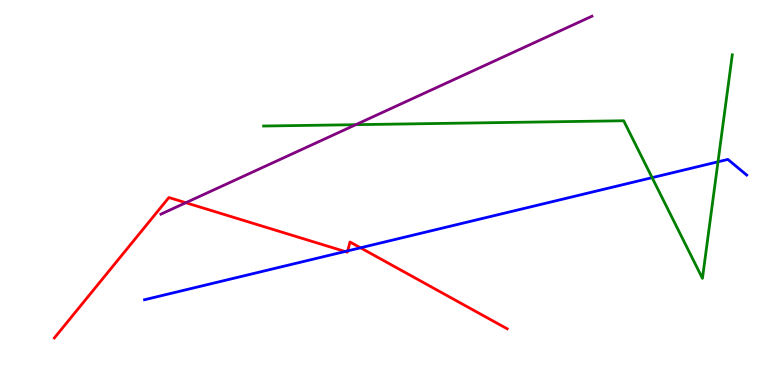[{'lines': ['blue', 'red'], 'intersections': [{'x': 4.45, 'y': 3.47}, {'x': 4.49, 'y': 3.48}, {'x': 4.65, 'y': 3.56}]}, {'lines': ['green', 'red'], 'intersections': []}, {'lines': ['purple', 'red'], 'intersections': [{'x': 2.4, 'y': 4.73}]}, {'lines': ['blue', 'green'], 'intersections': [{'x': 8.41, 'y': 5.39}, {'x': 9.26, 'y': 5.8}]}, {'lines': ['blue', 'purple'], 'intersections': []}, {'lines': ['green', 'purple'], 'intersections': [{'x': 4.59, 'y': 6.76}]}]